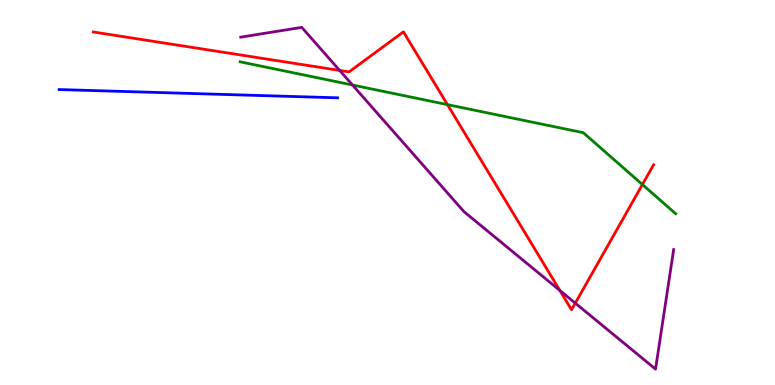[{'lines': ['blue', 'red'], 'intersections': []}, {'lines': ['green', 'red'], 'intersections': [{'x': 5.77, 'y': 7.28}, {'x': 8.29, 'y': 5.21}]}, {'lines': ['purple', 'red'], 'intersections': [{'x': 4.38, 'y': 8.17}, {'x': 7.22, 'y': 2.46}, {'x': 7.42, 'y': 2.13}]}, {'lines': ['blue', 'green'], 'intersections': []}, {'lines': ['blue', 'purple'], 'intersections': []}, {'lines': ['green', 'purple'], 'intersections': [{'x': 4.55, 'y': 7.79}]}]